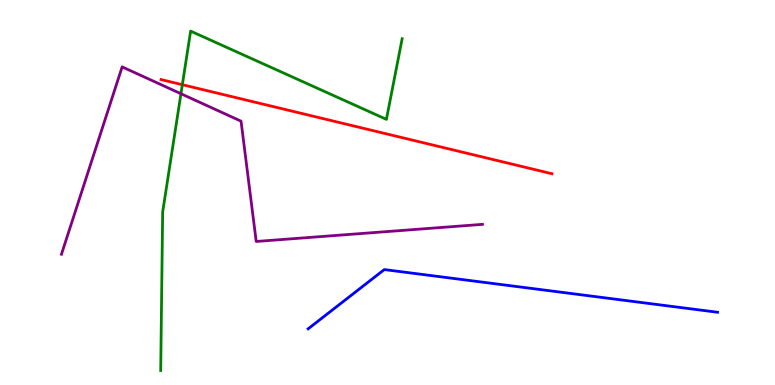[{'lines': ['blue', 'red'], 'intersections': []}, {'lines': ['green', 'red'], 'intersections': [{'x': 2.35, 'y': 7.8}]}, {'lines': ['purple', 'red'], 'intersections': []}, {'lines': ['blue', 'green'], 'intersections': []}, {'lines': ['blue', 'purple'], 'intersections': []}, {'lines': ['green', 'purple'], 'intersections': [{'x': 2.33, 'y': 7.57}]}]